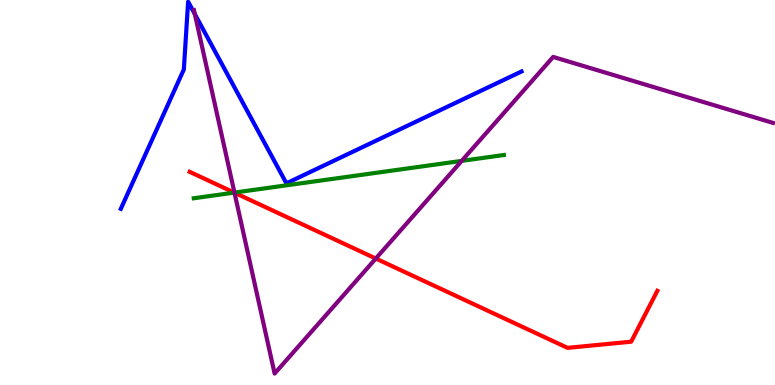[{'lines': ['blue', 'red'], 'intersections': []}, {'lines': ['green', 'red'], 'intersections': [{'x': 3.02, 'y': 5.0}]}, {'lines': ['purple', 'red'], 'intersections': [{'x': 3.03, 'y': 4.99}, {'x': 4.85, 'y': 3.28}]}, {'lines': ['blue', 'green'], 'intersections': []}, {'lines': ['blue', 'purple'], 'intersections': [{'x': 2.51, 'y': 9.63}]}, {'lines': ['green', 'purple'], 'intersections': [{'x': 3.03, 'y': 5.0}, {'x': 5.96, 'y': 5.82}]}]